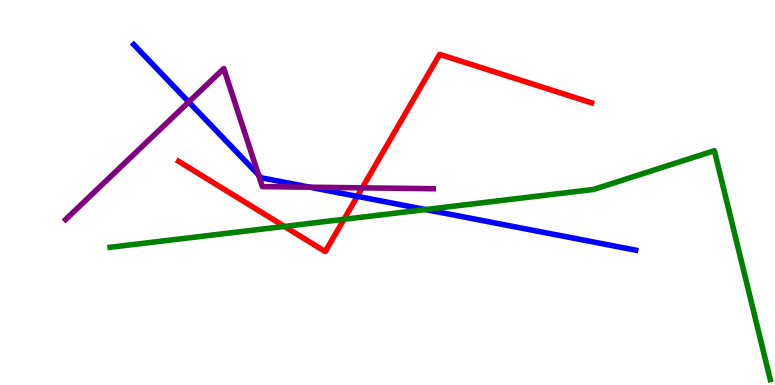[{'lines': ['blue', 'red'], 'intersections': [{'x': 4.61, 'y': 4.9}]}, {'lines': ['green', 'red'], 'intersections': [{'x': 3.67, 'y': 4.12}, {'x': 4.44, 'y': 4.3}]}, {'lines': ['purple', 'red'], 'intersections': [{'x': 4.67, 'y': 5.12}]}, {'lines': ['blue', 'green'], 'intersections': [{'x': 5.49, 'y': 4.56}]}, {'lines': ['blue', 'purple'], 'intersections': [{'x': 2.44, 'y': 7.35}, {'x': 3.34, 'y': 5.46}, {'x': 4.0, 'y': 5.14}]}, {'lines': ['green', 'purple'], 'intersections': []}]